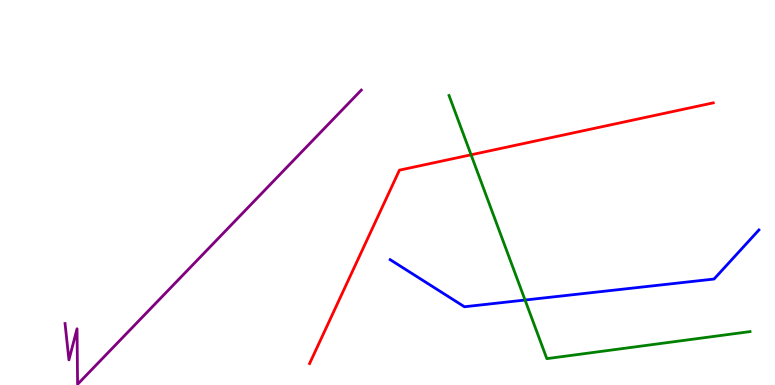[{'lines': ['blue', 'red'], 'intersections': []}, {'lines': ['green', 'red'], 'intersections': [{'x': 6.08, 'y': 5.98}]}, {'lines': ['purple', 'red'], 'intersections': []}, {'lines': ['blue', 'green'], 'intersections': [{'x': 6.77, 'y': 2.21}]}, {'lines': ['blue', 'purple'], 'intersections': []}, {'lines': ['green', 'purple'], 'intersections': []}]